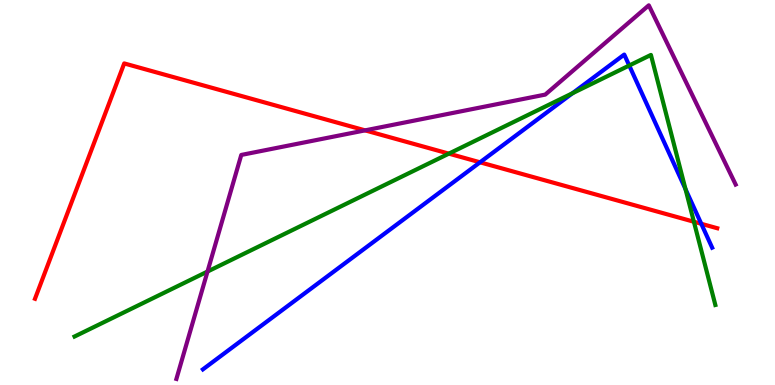[{'lines': ['blue', 'red'], 'intersections': [{'x': 6.19, 'y': 5.78}, {'x': 9.05, 'y': 4.19}]}, {'lines': ['green', 'red'], 'intersections': [{'x': 5.79, 'y': 6.01}, {'x': 8.95, 'y': 4.24}]}, {'lines': ['purple', 'red'], 'intersections': [{'x': 4.71, 'y': 6.61}]}, {'lines': ['blue', 'green'], 'intersections': [{'x': 7.39, 'y': 7.58}, {'x': 8.12, 'y': 8.3}, {'x': 8.85, 'y': 5.09}]}, {'lines': ['blue', 'purple'], 'intersections': []}, {'lines': ['green', 'purple'], 'intersections': [{'x': 2.68, 'y': 2.95}]}]